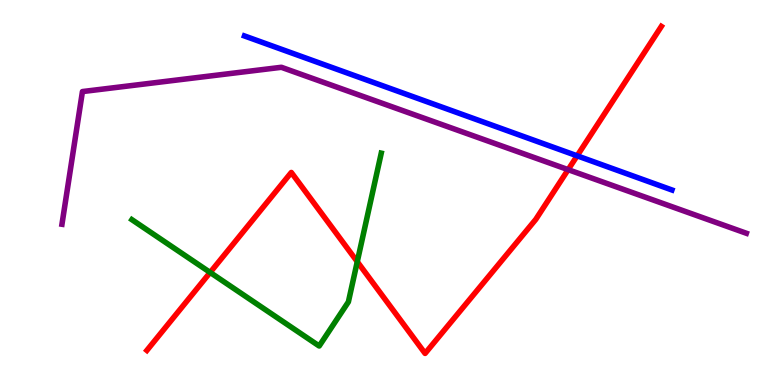[{'lines': ['blue', 'red'], 'intersections': [{'x': 7.45, 'y': 5.95}]}, {'lines': ['green', 'red'], 'intersections': [{'x': 2.71, 'y': 2.92}, {'x': 4.61, 'y': 3.2}]}, {'lines': ['purple', 'red'], 'intersections': [{'x': 7.33, 'y': 5.59}]}, {'lines': ['blue', 'green'], 'intersections': []}, {'lines': ['blue', 'purple'], 'intersections': []}, {'lines': ['green', 'purple'], 'intersections': []}]